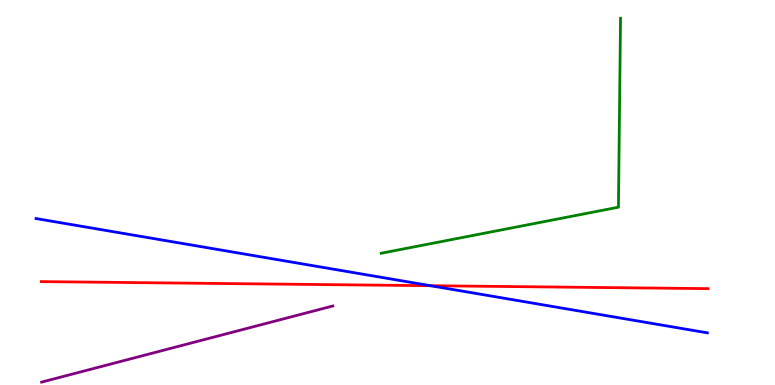[{'lines': ['blue', 'red'], 'intersections': [{'x': 5.56, 'y': 2.58}]}, {'lines': ['green', 'red'], 'intersections': []}, {'lines': ['purple', 'red'], 'intersections': []}, {'lines': ['blue', 'green'], 'intersections': []}, {'lines': ['blue', 'purple'], 'intersections': []}, {'lines': ['green', 'purple'], 'intersections': []}]